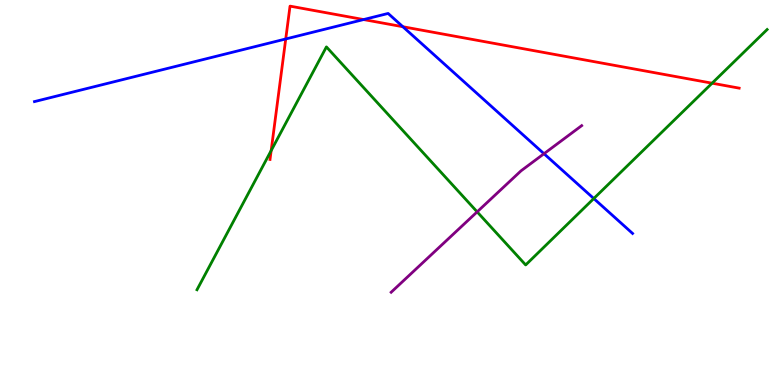[{'lines': ['blue', 'red'], 'intersections': [{'x': 3.69, 'y': 8.99}, {'x': 4.69, 'y': 9.49}, {'x': 5.2, 'y': 9.31}]}, {'lines': ['green', 'red'], 'intersections': [{'x': 3.5, 'y': 6.09}, {'x': 9.19, 'y': 7.84}]}, {'lines': ['purple', 'red'], 'intersections': []}, {'lines': ['blue', 'green'], 'intersections': [{'x': 7.66, 'y': 4.84}]}, {'lines': ['blue', 'purple'], 'intersections': [{'x': 7.02, 'y': 6.01}]}, {'lines': ['green', 'purple'], 'intersections': [{'x': 6.16, 'y': 4.5}]}]